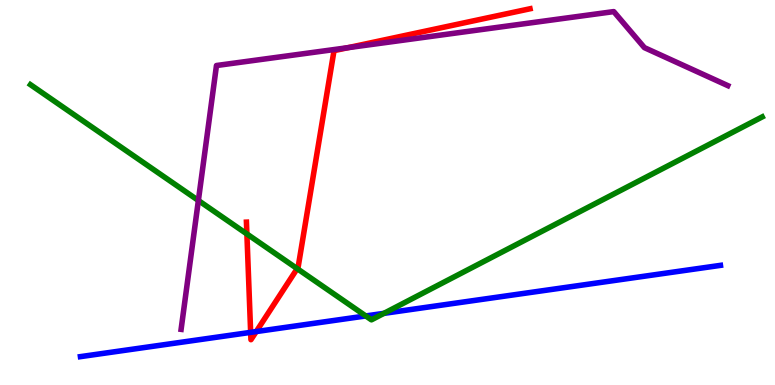[{'lines': ['blue', 'red'], 'intersections': [{'x': 3.23, 'y': 1.37}, {'x': 3.31, 'y': 1.39}]}, {'lines': ['green', 'red'], 'intersections': [{'x': 3.19, 'y': 3.92}, {'x': 3.83, 'y': 3.02}]}, {'lines': ['purple', 'red'], 'intersections': [{'x': 4.49, 'y': 8.76}]}, {'lines': ['blue', 'green'], 'intersections': [{'x': 4.72, 'y': 1.79}, {'x': 4.95, 'y': 1.86}]}, {'lines': ['blue', 'purple'], 'intersections': []}, {'lines': ['green', 'purple'], 'intersections': [{'x': 2.56, 'y': 4.79}]}]